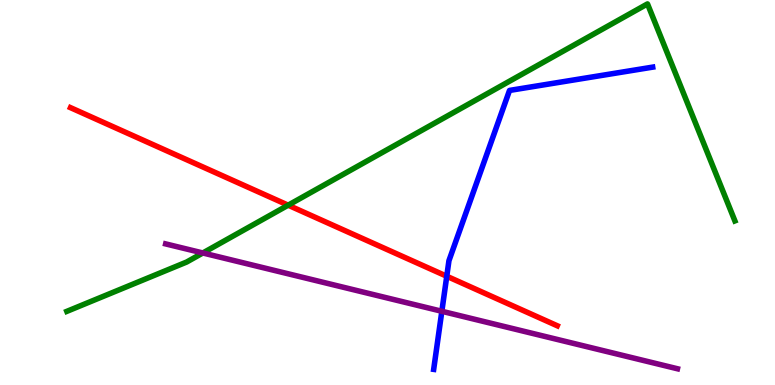[{'lines': ['blue', 'red'], 'intersections': [{'x': 5.76, 'y': 2.82}]}, {'lines': ['green', 'red'], 'intersections': [{'x': 3.72, 'y': 4.67}]}, {'lines': ['purple', 'red'], 'intersections': []}, {'lines': ['blue', 'green'], 'intersections': []}, {'lines': ['blue', 'purple'], 'intersections': [{'x': 5.7, 'y': 1.91}]}, {'lines': ['green', 'purple'], 'intersections': [{'x': 2.62, 'y': 3.43}]}]